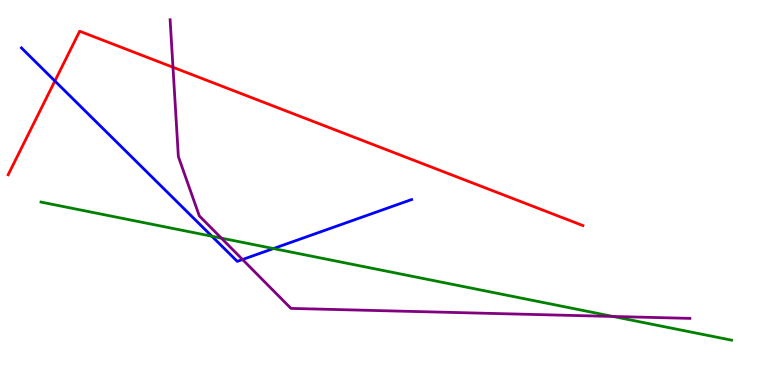[{'lines': ['blue', 'red'], 'intersections': [{'x': 0.708, 'y': 7.9}]}, {'lines': ['green', 'red'], 'intersections': []}, {'lines': ['purple', 'red'], 'intersections': [{'x': 2.23, 'y': 8.25}]}, {'lines': ['blue', 'green'], 'intersections': [{'x': 2.73, 'y': 3.86}, {'x': 3.53, 'y': 3.54}]}, {'lines': ['blue', 'purple'], 'intersections': [{'x': 3.13, 'y': 3.26}]}, {'lines': ['green', 'purple'], 'intersections': [{'x': 2.86, 'y': 3.81}, {'x': 7.91, 'y': 1.78}]}]